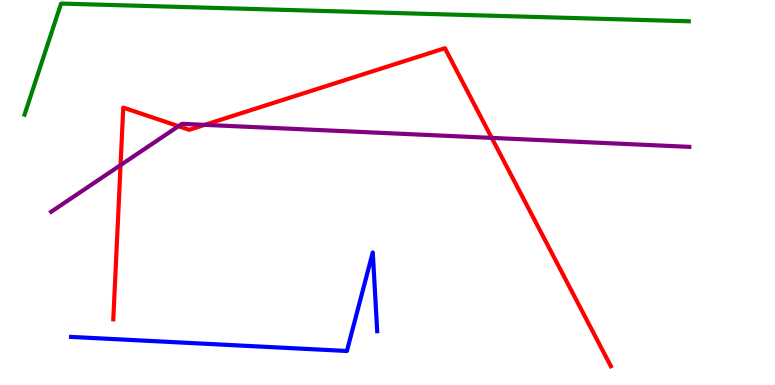[{'lines': ['blue', 'red'], 'intersections': []}, {'lines': ['green', 'red'], 'intersections': []}, {'lines': ['purple', 'red'], 'intersections': [{'x': 1.56, 'y': 5.71}, {'x': 2.3, 'y': 6.72}, {'x': 2.64, 'y': 6.76}, {'x': 6.34, 'y': 6.42}]}, {'lines': ['blue', 'green'], 'intersections': []}, {'lines': ['blue', 'purple'], 'intersections': []}, {'lines': ['green', 'purple'], 'intersections': []}]